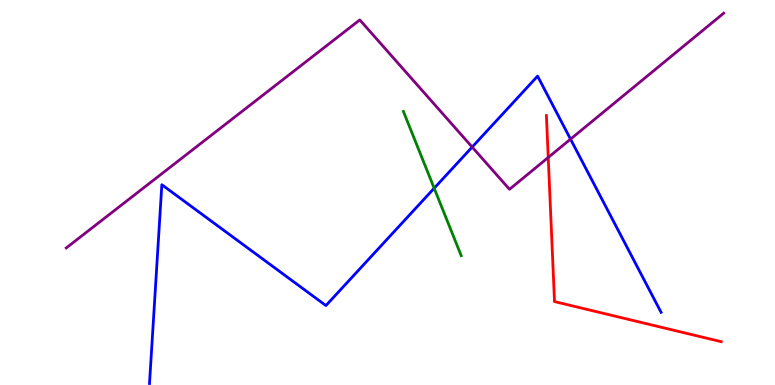[{'lines': ['blue', 'red'], 'intersections': []}, {'lines': ['green', 'red'], 'intersections': []}, {'lines': ['purple', 'red'], 'intersections': [{'x': 7.07, 'y': 5.91}]}, {'lines': ['blue', 'green'], 'intersections': [{'x': 5.6, 'y': 5.11}]}, {'lines': ['blue', 'purple'], 'intersections': [{'x': 6.09, 'y': 6.18}, {'x': 7.36, 'y': 6.39}]}, {'lines': ['green', 'purple'], 'intersections': []}]